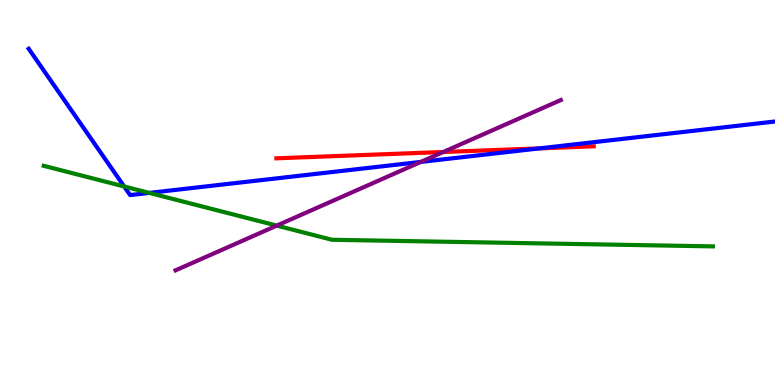[{'lines': ['blue', 'red'], 'intersections': [{'x': 6.96, 'y': 6.15}]}, {'lines': ['green', 'red'], 'intersections': []}, {'lines': ['purple', 'red'], 'intersections': [{'x': 5.72, 'y': 6.05}]}, {'lines': ['blue', 'green'], 'intersections': [{'x': 1.6, 'y': 5.16}, {'x': 1.93, 'y': 4.99}]}, {'lines': ['blue', 'purple'], 'intersections': [{'x': 5.43, 'y': 5.79}]}, {'lines': ['green', 'purple'], 'intersections': [{'x': 3.57, 'y': 4.14}]}]